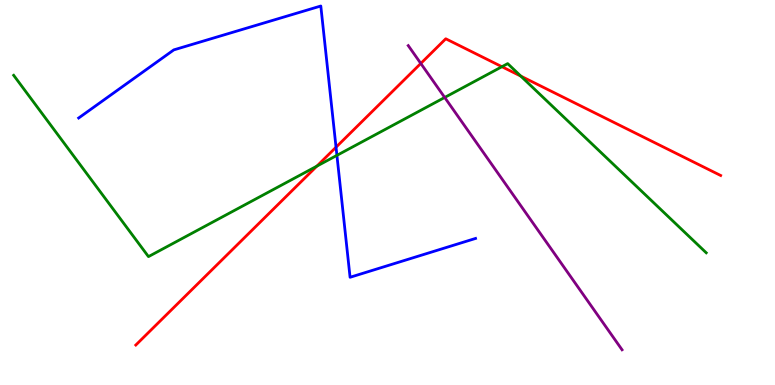[{'lines': ['blue', 'red'], 'intersections': [{'x': 4.34, 'y': 6.18}]}, {'lines': ['green', 'red'], 'intersections': [{'x': 4.09, 'y': 5.68}, {'x': 6.48, 'y': 8.27}, {'x': 6.72, 'y': 8.02}]}, {'lines': ['purple', 'red'], 'intersections': [{'x': 5.43, 'y': 8.35}]}, {'lines': ['blue', 'green'], 'intersections': [{'x': 4.35, 'y': 5.96}]}, {'lines': ['blue', 'purple'], 'intersections': []}, {'lines': ['green', 'purple'], 'intersections': [{'x': 5.74, 'y': 7.47}]}]